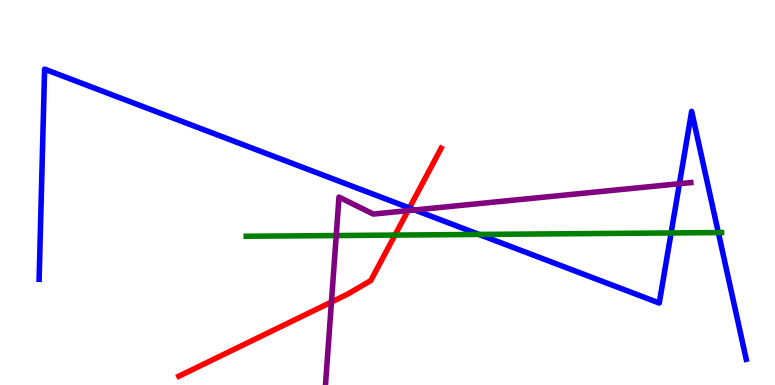[{'lines': ['blue', 'red'], 'intersections': [{'x': 5.28, 'y': 4.6}]}, {'lines': ['green', 'red'], 'intersections': [{'x': 5.1, 'y': 3.89}]}, {'lines': ['purple', 'red'], 'intersections': [{'x': 4.28, 'y': 2.16}, {'x': 5.26, 'y': 4.53}]}, {'lines': ['blue', 'green'], 'intersections': [{'x': 6.18, 'y': 3.91}, {'x': 8.66, 'y': 3.95}, {'x': 9.27, 'y': 3.96}]}, {'lines': ['blue', 'purple'], 'intersections': [{'x': 5.35, 'y': 4.55}, {'x': 8.77, 'y': 5.23}]}, {'lines': ['green', 'purple'], 'intersections': [{'x': 4.34, 'y': 3.88}]}]